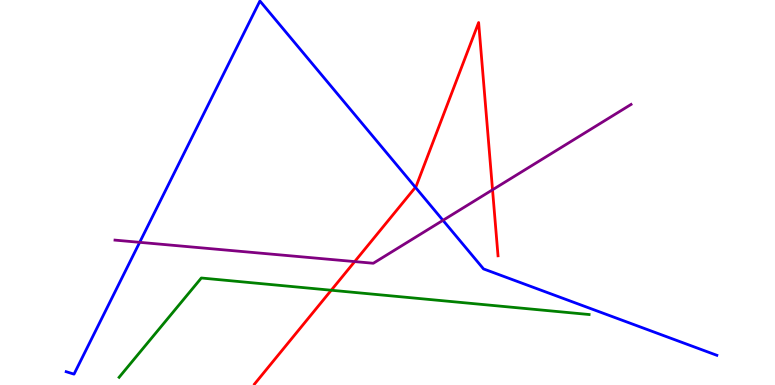[{'lines': ['blue', 'red'], 'intersections': [{'x': 5.36, 'y': 5.13}]}, {'lines': ['green', 'red'], 'intersections': [{'x': 4.27, 'y': 2.46}]}, {'lines': ['purple', 'red'], 'intersections': [{'x': 4.58, 'y': 3.21}, {'x': 6.36, 'y': 5.07}]}, {'lines': ['blue', 'green'], 'intersections': []}, {'lines': ['blue', 'purple'], 'intersections': [{'x': 1.8, 'y': 3.71}, {'x': 5.72, 'y': 4.28}]}, {'lines': ['green', 'purple'], 'intersections': []}]